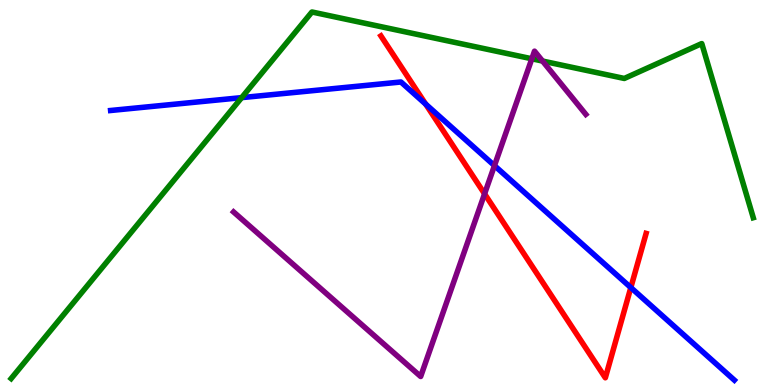[{'lines': ['blue', 'red'], 'intersections': [{'x': 5.49, 'y': 7.3}, {'x': 8.14, 'y': 2.53}]}, {'lines': ['green', 'red'], 'intersections': []}, {'lines': ['purple', 'red'], 'intersections': [{'x': 6.25, 'y': 4.96}]}, {'lines': ['blue', 'green'], 'intersections': [{'x': 3.12, 'y': 7.46}]}, {'lines': ['blue', 'purple'], 'intersections': [{'x': 6.38, 'y': 5.7}]}, {'lines': ['green', 'purple'], 'intersections': [{'x': 6.86, 'y': 8.47}, {'x': 7.0, 'y': 8.41}]}]